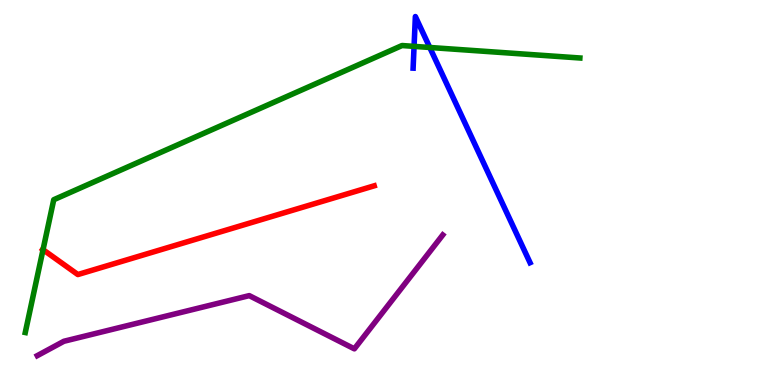[{'lines': ['blue', 'red'], 'intersections': []}, {'lines': ['green', 'red'], 'intersections': [{'x': 0.555, 'y': 3.51}]}, {'lines': ['purple', 'red'], 'intersections': []}, {'lines': ['blue', 'green'], 'intersections': [{'x': 5.34, 'y': 8.8}, {'x': 5.55, 'y': 8.77}]}, {'lines': ['blue', 'purple'], 'intersections': []}, {'lines': ['green', 'purple'], 'intersections': []}]